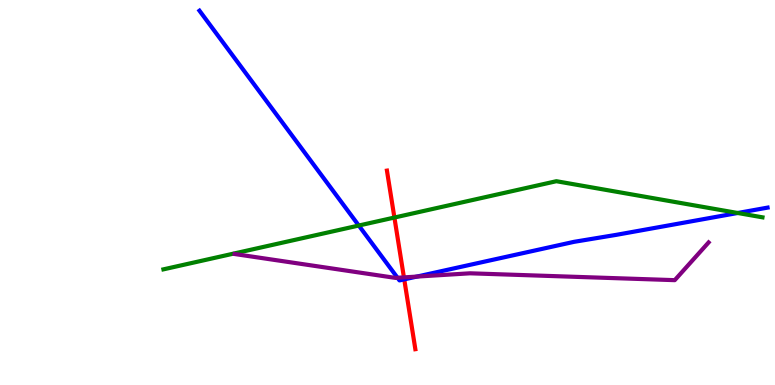[{'lines': ['blue', 'red'], 'intersections': [{'x': 5.22, 'y': 2.74}]}, {'lines': ['green', 'red'], 'intersections': [{'x': 5.09, 'y': 4.35}]}, {'lines': ['purple', 'red'], 'intersections': [{'x': 5.21, 'y': 2.8}]}, {'lines': ['blue', 'green'], 'intersections': [{'x': 4.63, 'y': 4.14}, {'x': 9.52, 'y': 4.47}]}, {'lines': ['blue', 'purple'], 'intersections': [{'x': 5.13, 'y': 2.79}, {'x': 5.38, 'y': 2.82}]}, {'lines': ['green', 'purple'], 'intersections': []}]